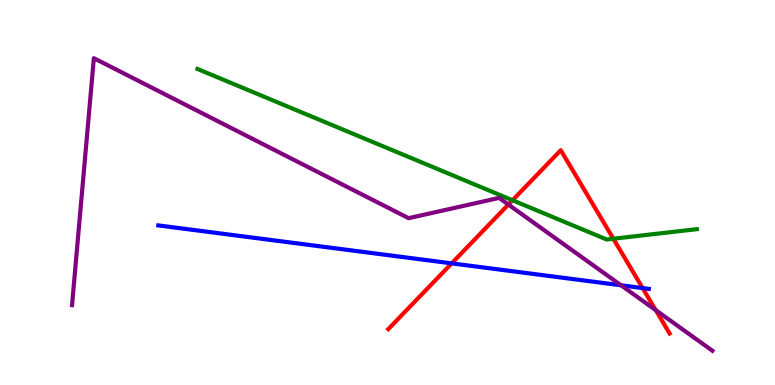[{'lines': ['blue', 'red'], 'intersections': [{'x': 5.83, 'y': 3.16}, {'x': 8.29, 'y': 2.52}]}, {'lines': ['green', 'red'], 'intersections': [{'x': 6.61, 'y': 4.8}, {'x': 7.91, 'y': 3.8}]}, {'lines': ['purple', 'red'], 'intersections': [{'x': 6.56, 'y': 4.69}, {'x': 8.46, 'y': 1.94}]}, {'lines': ['blue', 'green'], 'intersections': []}, {'lines': ['blue', 'purple'], 'intersections': [{'x': 8.01, 'y': 2.59}]}, {'lines': ['green', 'purple'], 'intersections': []}]